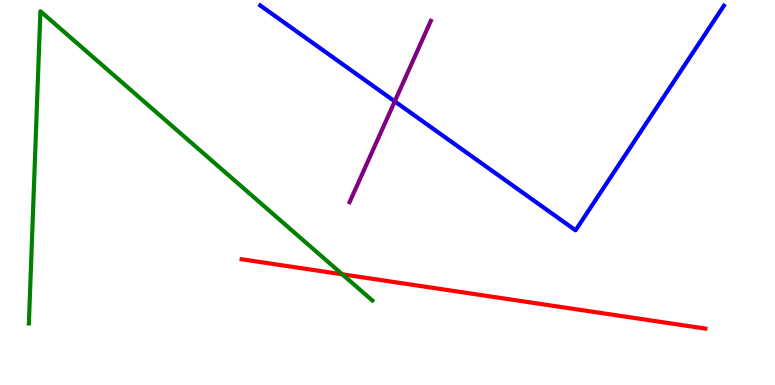[{'lines': ['blue', 'red'], 'intersections': []}, {'lines': ['green', 'red'], 'intersections': [{'x': 4.42, 'y': 2.88}]}, {'lines': ['purple', 'red'], 'intersections': []}, {'lines': ['blue', 'green'], 'intersections': []}, {'lines': ['blue', 'purple'], 'intersections': [{'x': 5.09, 'y': 7.37}]}, {'lines': ['green', 'purple'], 'intersections': []}]